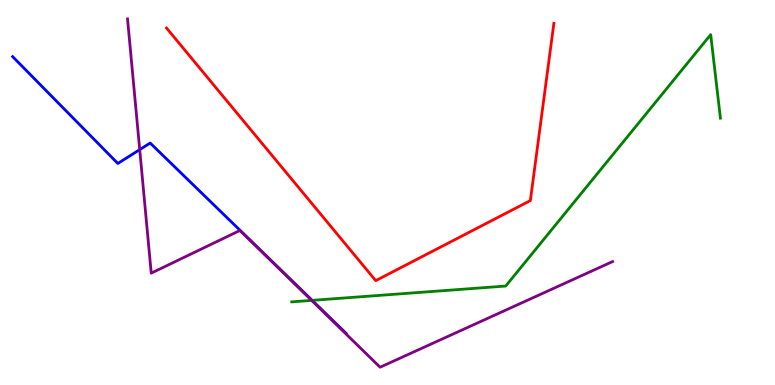[{'lines': ['blue', 'red'], 'intersections': []}, {'lines': ['green', 'red'], 'intersections': []}, {'lines': ['purple', 'red'], 'intersections': []}, {'lines': ['blue', 'green'], 'intersections': [{'x': 4.03, 'y': 2.2}]}, {'lines': ['blue', 'purple'], 'intersections': [{'x': 1.8, 'y': 6.11}]}, {'lines': ['green', 'purple'], 'intersections': [{'x': 4.02, 'y': 2.2}]}]